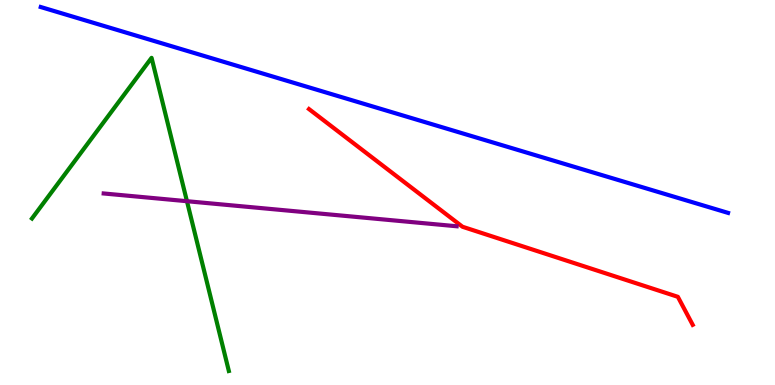[{'lines': ['blue', 'red'], 'intersections': []}, {'lines': ['green', 'red'], 'intersections': []}, {'lines': ['purple', 'red'], 'intersections': []}, {'lines': ['blue', 'green'], 'intersections': []}, {'lines': ['blue', 'purple'], 'intersections': []}, {'lines': ['green', 'purple'], 'intersections': [{'x': 2.41, 'y': 4.77}]}]